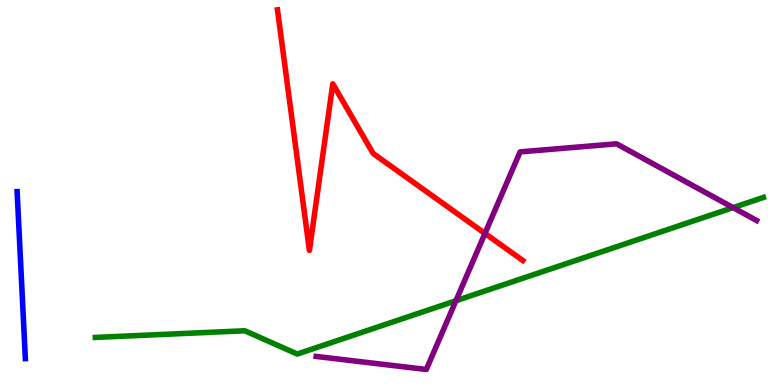[{'lines': ['blue', 'red'], 'intersections': []}, {'lines': ['green', 'red'], 'intersections': []}, {'lines': ['purple', 'red'], 'intersections': [{'x': 6.26, 'y': 3.94}]}, {'lines': ['blue', 'green'], 'intersections': []}, {'lines': ['blue', 'purple'], 'intersections': []}, {'lines': ['green', 'purple'], 'intersections': [{'x': 5.88, 'y': 2.19}, {'x': 9.46, 'y': 4.61}]}]